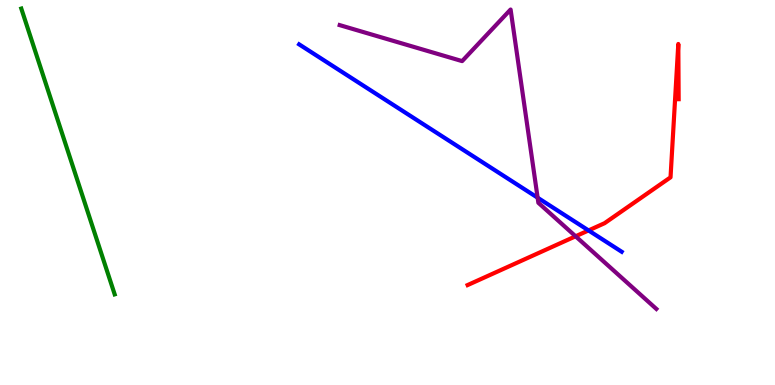[{'lines': ['blue', 'red'], 'intersections': [{'x': 7.59, 'y': 4.01}]}, {'lines': ['green', 'red'], 'intersections': []}, {'lines': ['purple', 'red'], 'intersections': [{'x': 7.43, 'y': 3.86}]}, {'lines': ['blue', 'green'], 'intersections': []}, {'lines': ['blue', 'purple'], 'intersections': [{'x': 6.94, 'y': 4.86}]}, {'lines': ['green', 'purple'], 'intersections': []}]